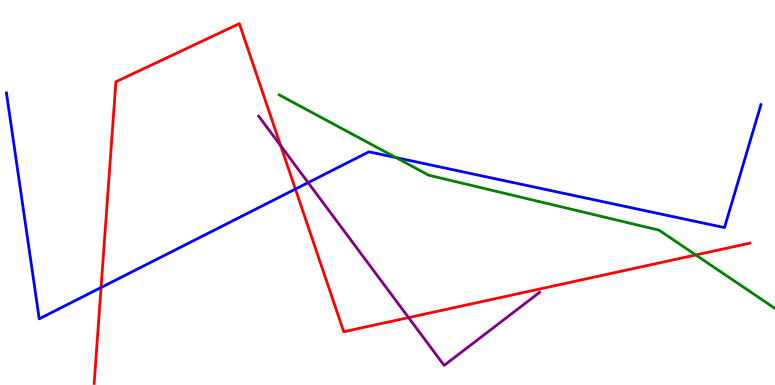[{'lines': ['blue', 'red'], 'intersections': [{'x': 1.3, 'y': 2.53}, {'x': 3.81, 'y': 5.09}]}, {'lines': ['green', 'red'], 'intersections': [{'x': 8.98, 'y': 3.38}]}, {'lines': ['purple', 'red'], 'intersections': [{'x': 3.62, 'y': 6.21}, {'x': 5.27, 'y': 1.75}]}, {'lines': ['blue', 'green'], 'intersections': [{'x': 5.11, 'y': 5.91}]}, {'lines': ['blue', 'purple'], 'intersections': [{'x': 3.98, 'y': 5.26}]}, {'lines': ['green', 'purple'], 'intersections': []}]